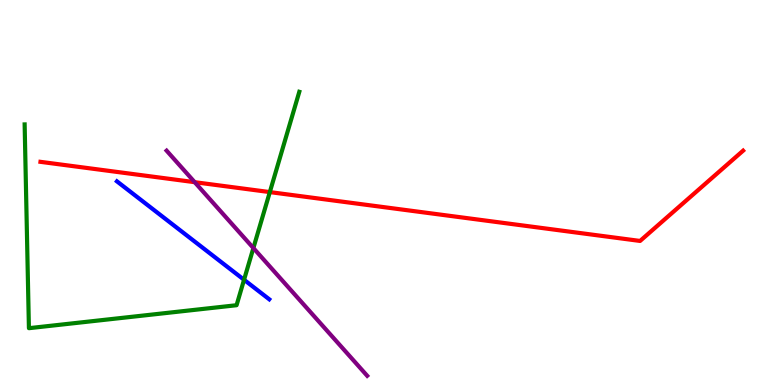[{'lines': ['blue', 'red'], 'intersections': []}, {'lines': ['green', 'red'], 'intersections': [{'x': 3.48, 'y': 5.01}]}, {'lines': ['purple', 'red'], 'intersections': [{'x': 2.51, 'y': 5.27}]}, {'lines': ['blue', 'green'], 'intersections': [{'x': 3.15, 'y': 2.73}]}, {'lines': ['blue', 'purple'], 'intersections': []}, {'lines': ['green', 'purple'], 'intersections': [{'x': 3.27, 'y': 3.56}]}]